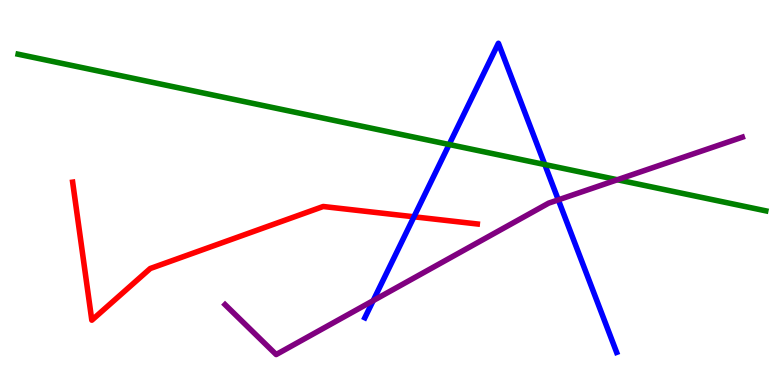[{'lines': ['blue', 'red'], 'intersections': [{'x': 5.34, 'y': 4.37}]}, {'lines': ['green', 'red'], 'intersections': []}, {'lines': ['purple', 'red'], 'intersections': []}, {'lines': ['blue', 'green'], 'intersections': [{'x': 5.8, 'y': 6.25}, {'x': 7.03, 'y': 5.73}]}, {'lines': ['blue', 'purple'], 'intersections': [{'x': 4.82, 'y': 2.19}, {'x': 7.2, 'y': 4.81}]}, {'lines': ['green', 'purple'], 'intersections': [{'x': 7.97, 'y': 5.33}]}]